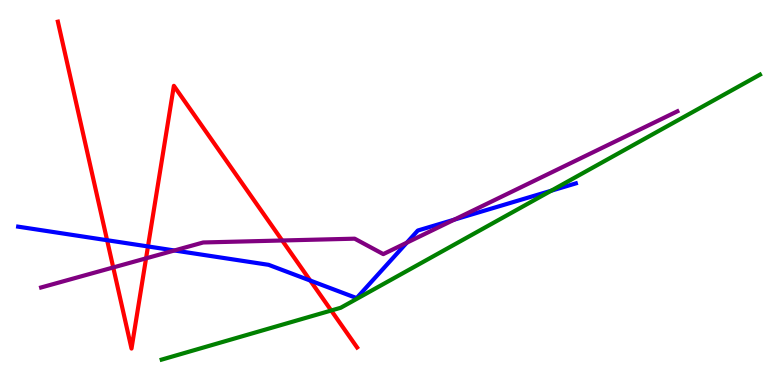[{'lines': ['blue', 'red'], 'intersections': [{'x': 1.38, 'y': 3.76}, {'x': 1.91, 'y': 3.6}, {'x': 4.0, 'y': 2.71}]}, {'lines': ['green', 'red'], 'intersections': [{'x': 4.27, 'y': 1.93}]}, {'lines': ['purple', 'red'], 'intersections': [{'x': 1.46, 'y': 3.05}, {'x': 1.88, 'y': 3.29}, {'x': 3.64, 'y': 3.75}]}, {'lines': ['blue', 'green'], 'intersections': [{'x': 7.11, 'y': 5.05}]}, {'lines': ['blue', 'purple'], 'intersections': [{'x': 2.25, 'y': 3.49}, {'x': 5.25, 'y': 3.7}, {'x': 5.86, 'y': 4.29}]}, {'lines': ['green', 'purple'], 'intersections': []}]